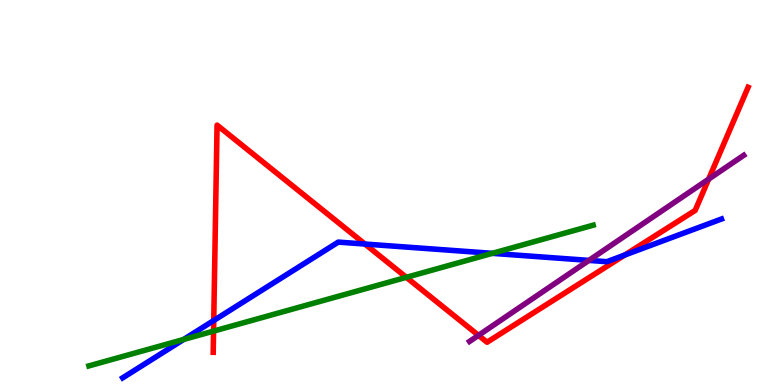[{'lines': ['blue', 'red'], 'intersections': [{'x': 2.76, 'y': 1.67}, {'x': 4.71, 'y': 3.66}, {'x': 8.06, 'y': 3.38}]}, {'lines': ['green', 'red'], 'intersections': [{'x': 2.76, 'y': 1.4}, {'x': 5.24, 'y': 2.8}]}, {'lines': ['purple', 'red'], 'intersections': [{'x': 6.17, 'y': 1.29}, {'x': 9.14, 'y': 5.35}]}, {'lines': ['blue', 'green'], 'intersections': [{'x': 2.37, 'y': 1.18}, {'x': 6.35, 'y': 3.42}]}, {'lines': ['blue', 'purple'], 'intersections': [{'x': 7.6, 'y': 3.24}]}, {'lines': ['green', 'purple'], 'intersections': []}]